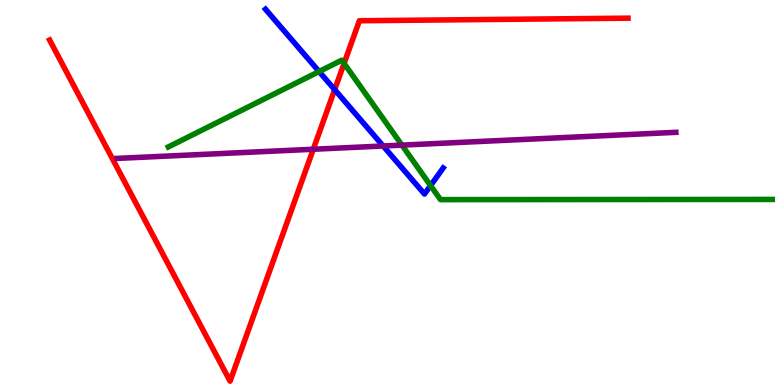[{'lines': ['blue', 'red'], 'intersections': [{'x': 4.32, 'y': 7.67}]}, {'lines': ['green', 'red'], 'intersections': [{'x': 4.44, 'y': 8.35}]}, {'lines': ['purple', 'red'], 'intersections': [{'x': 4.04, 'y': 6.12}]}, {'lines': ['blue', 'green'], 'intersections': [{'x': 4.12, 'y': 8.14}, {'x': 5.56, 'y': 5.18}]}, {'lines': ['blue', 'purple'], 'intersections': [{'x': 4.94, 'y': 6.21}]}, {'lines': ['green', 'purple'], 'intersections': [{'x': 5.19, 'y': 6.23}]}]